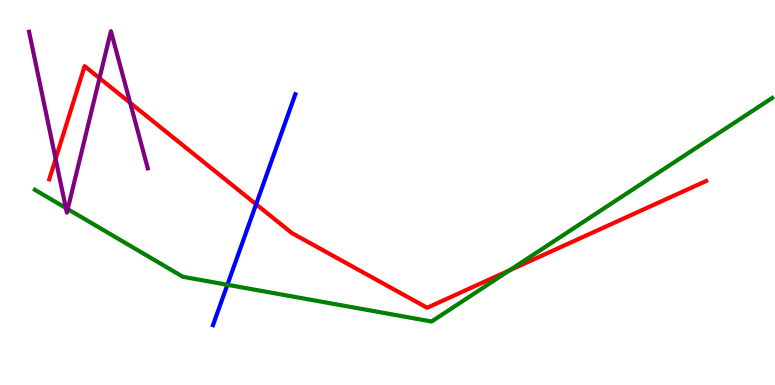[{'lines': ['blue', 'red'], 'intersections': [{'x': 3.3, 'y': 4.69}]}, {'lines': ['green', 'red'], 'intersections': [{'x': 6.58, 'y': 2.98}]}, {'lines': ['purple', 'red'], 'intersections': [{'x': 0.718, 'y': 5.87}, {'x': 1.28, 'y': 7.97}, {'x': 1.68, 'y': 7.33}]}, {'lines': ['blue', 'green'], 'intersections': [{'x': 2.93, 'y': 2.6}]}, {'lines': ['blue', 'purple'], 'intersections': []}, {'lines': ['green', 'purple'], 'intersections': [{'x': 0.85, 'y': 4.6}, {'x': 0.874, 'y': 4.57}]}]